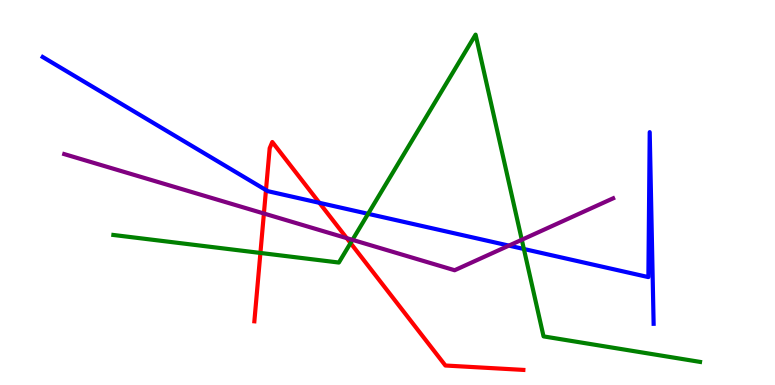[{'lines': ['blue', 'red'], 'intersections': [{'x': 3.43, 'y': 5.06}, {'x': 4.12, 'y': 4.73}]}, {'lines': ['green', 'red'], 'intersections': [{'x': 3.36, 'y': 3.43}, {'x': 4.52, 'y': 3.69}]}, {'lines': ['purple', 'red'], 'intersections': [{'x': 3.41, 'y': 4.45}, {'x': 4.47, 'y': 3.81}]}, {'lines': ['blue', 'green'], 'intersections': [{'x': 4.75, 'y': 4.45}, {'x': 6.76, 'y': 3.53}]}, {'lines': ['blue', 'purple'], 'intersections': [{'x': 6.57, 'y': 3.62}]}, {'lines': ['green', 'purple'], 'intersections': [{'x': 4.55, 'y': 3.77}, {'x': 6.73, 'y': 3.77}]}]